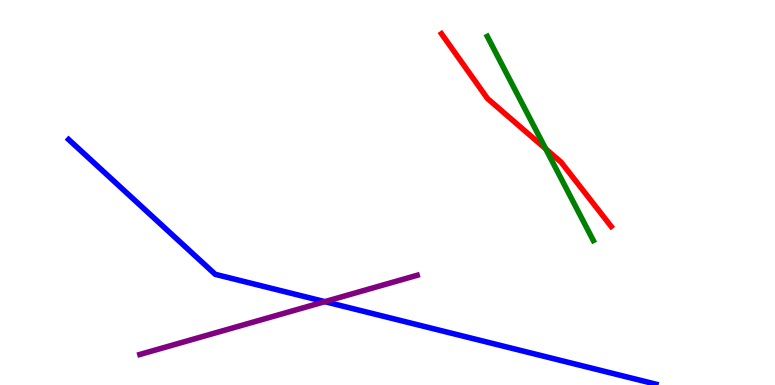[{'lines': ['blue', 'red'], 'intersections': []}, {'lines': ['green', 'red'], 'intersections': [{'x': 7.04, 'y': 6.13}]}, {'lines': ['purple', 'red'], 'intersections': []}, {'lines': ['blue', 'green'], 'intersections': []}, {'lines': ['blue', 'purple'], 'intersections': [{'x': 4.19, 'y': 2.16}]}, {'lines': ['green', 'purple'], 'intersections': []}]